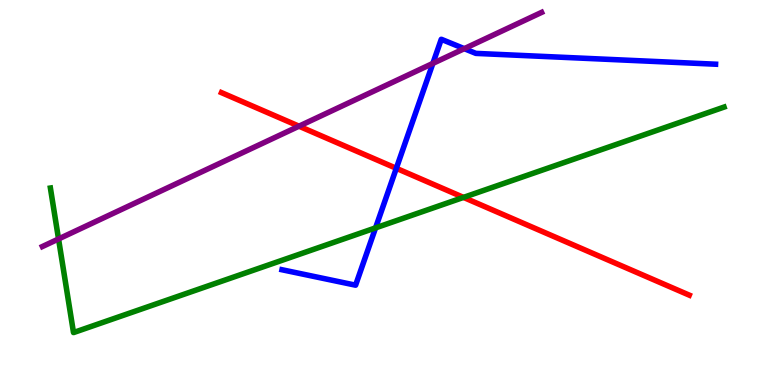[{'lines': ['blue', 'red'], 'intersections': [{'x': 5.11, 'y': 5.63}]}, {'lines': ['green', 'red'], 'intersections': [{'x': 5.98, 'y': 4.87}]}, {'lines': ['purple', 'red'], 'intersections': [{'x': 3.86, 'y': 6.72}]}, {'lines': ['blue', 'green'], 'intersections': [{'x': 4.85, 'y': 4.08}]}, {'lines': ['blue', 'purple'], 'intersections': [{'x': 5.59, 'y': 8.35}, {'x': 5.99, 'y': 8.74}]}, {'lines': ['green', 'purple'], 'intersections': [{'x': 0.755, 'y': 3.79}]}]